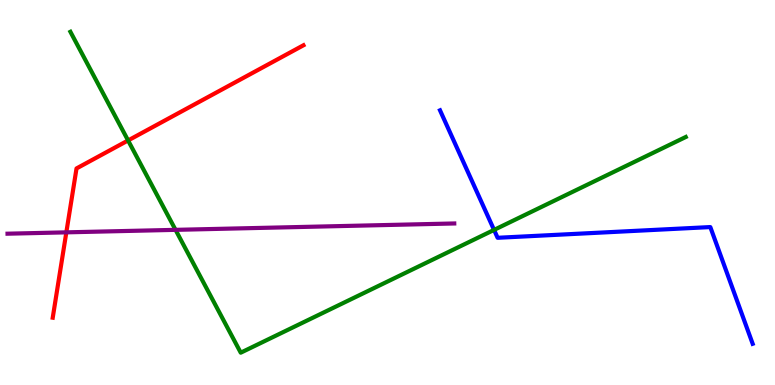[{'lines': ['blue', 'red'], 'intersections': []}, {'lines': ['green', 'red'], 'intersections': [{'x': 1.65, 'y': 6.35}]}, {'lines': ['purple', 'red'], 'intersections': [{'x': 0.856, 'y': 3.96}]}, {'lines': ['blue', 'green'], 'intersections': [{'x': 6.37, 'y': 4.03}]}, {'lines': ['blue', 'purple'], 'intersections': []}, {'lines': ['green', 'purple'], 'intersections': [{'x': 2.26, 'y': 4.03}]}]